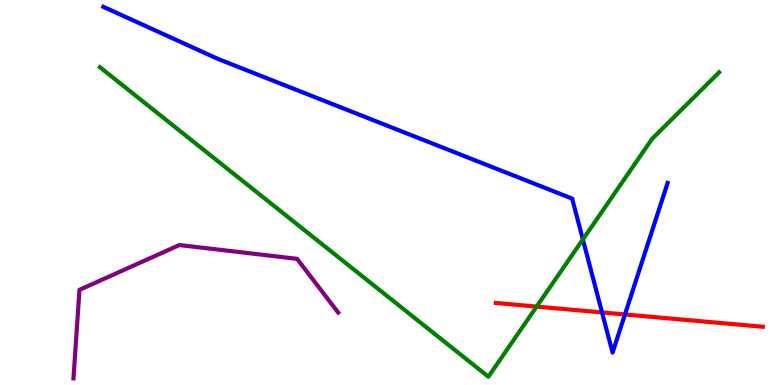[{'lines': ['blue', 'red'], 'intersections': [{'x': 7.77, 'y': 1.88}, {'x': 8.06, 'y': 1.83}]}, {'lines': ['green', 'red'], 'intersections': [{'x': 6.92, 'y': 2.04}]}, {'lines': ['purple', 'red'], 'intersections': []}, {'lines': ['blue', 'green'], 'intersections': [{'x': 7.52, 'y': 3.78}]}, {'lines': ['blue', 'purple'], 'intersections': []}, {'lines': ['green', 'purple'], 'intersections': []}]